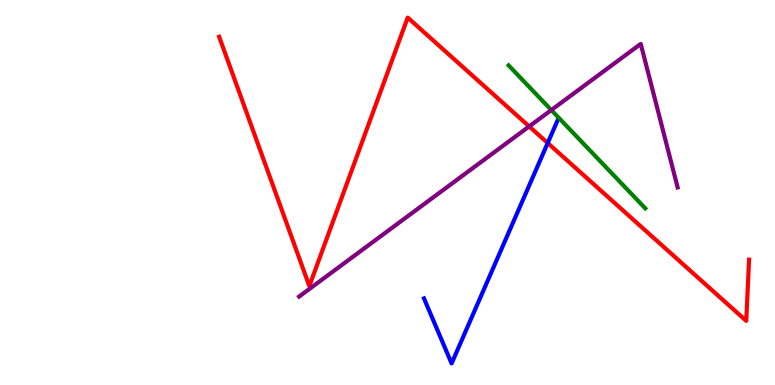[{'lines': ['blue', 'red'], 'intersections': [{'x': 7.07, 'y': 6.29}]}, {'lines': ['green', 'red'], 'intersections': []}, {'lines': ['purple', 'red'], 'intersections': [{'x': 6.83, 'y': 6.72}]}, {'lines': ['blue', 'green'], 'intersections': []}, {'lines': ['blue', 'purple'], 'intersections': []}, {'lines': ['green', 'purple'], 'intersections': [{'x': 7.11, 'y': 7.14}]}]